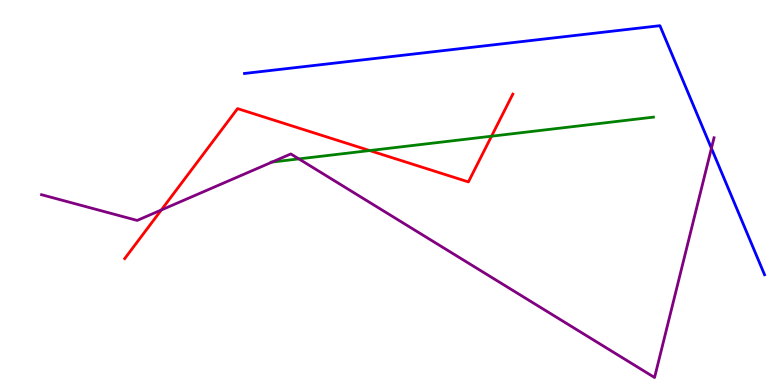[{'lines': ['blue', 'red'], 'intersections': []}, {'lines': ['green', 'red'], 'intersections': [{'x': 4.77, 'y': 6.09}, {'x': 6.34, 'y': 6.46}]}, {'lines': ['purple', 'red'], 'intersections': [{'x': 2.08, 'y': 4.55}]}, {'lines': ['blue', 'green'], 'intersections': []}, {'lines': ['blue', 'purple'], 'intersections': [{'x': 9.18, 'y': 6.15}]}, {'lines': ['green', 'purple'], 'intersections': [{'x': 3.51, 'y': 5.79}, {'x': 3.86, 'y': 5.87}]}]